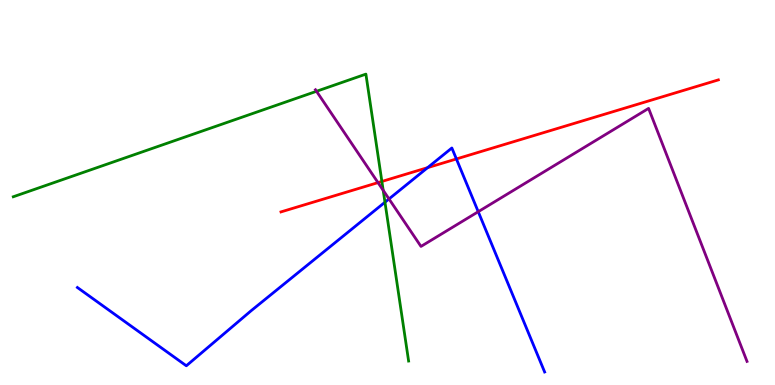[{'lines': ['blue', 'red'], 'intersections': [{'x': 5.52, 'y': 5.65}, {'x': 5.89, 'y': 5.87}]}, {'lines': ['green', 'red'], 'intersections': [{'x': 4.93, 'y': 5.29}]}, {'lines': ['purple', 'red'], 'intersections': [{'x': 4.88, 'y': 5.26}]}, {'lines': ['blue', 'green'], 'intersections': [{'x': 4.97, 'y': 4.75}]}, {'lines': ['blue', 'purple'], 'intersections': [{'x': 5.02, 'y': 4.83}, {'x': 6.17, 'y': 4.5}]}, {'lines': ['green', 'purple'], 'intersections': [{'x': 4.08, 'y': 7.63}, {'x': 4.94, 'y': 5.06}]}]